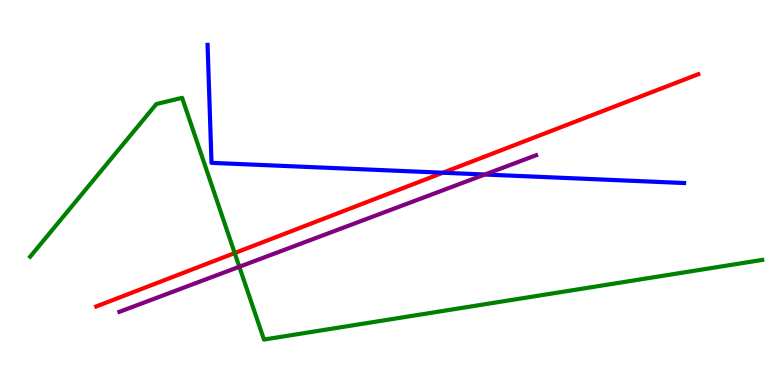[{'lines': ['blue', 'red'], 'intersections': [{'x': 5.71, 'y': 5.51}]}, {'lines': ['green', 'red'], 'intersections': [{'x': 3.03, 'y': 3.43}]}, {'lines': ['purple', 'red'], 'intersections': []}, {'lines': ['blue', 'green'], 'intersections': []}, {'lines': ['blue', 'purple'], 'intersections': [{'x': 6.26, 'y': 5.47}]}, {'lines': ['green', 'purple'], 'intersections': [{'x': 3.09, 'y': 3.07}]}]